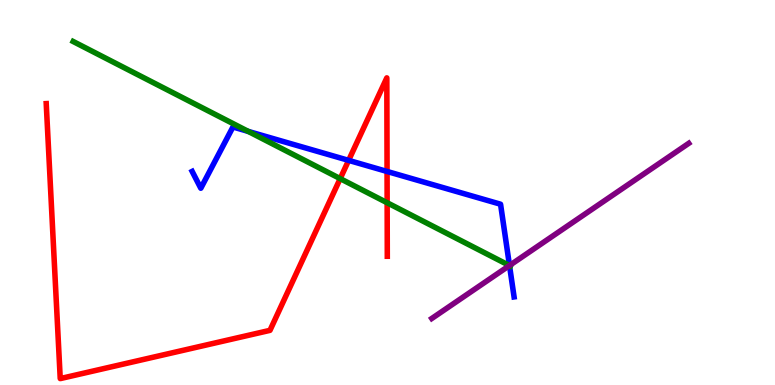[{'lines': ['blue', 'red'], 'intersections': [{'x': 4.5, 'y': 5.83}, {'x': 4.99, 'y': 5.55}]}, {'lines': ['green', 'red'], 'intersections': [{'x': 4.39, 'y': 5.36}, {'x': 5.0, 'y': 4.73}]}, {'lines': ['purple', 'red'], 'intersections': []}, {'lines': ['blue', 'green'], 'intersections': [{'x': 3.2, 'y': 6.59}, {'x': 6.57, 'y': 3.1}]}, {'lines': ['blue', 'purple'], 'intersections': [{'x': 6.57, 'y': 3.1}]}, {'lines': ['green', 'purple'], 'intersections': [{'x': 6.57, 'y': 3.1}]}]